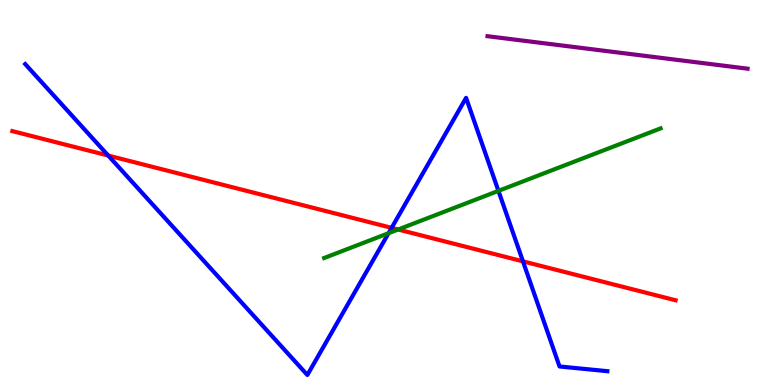[{'lines': ['blue', 'red'], 'intersections': [{'x': 1.4, 'y': 5.96}, {'x': 5.05, 'y': 4.08}, {'x': 6.75, 'y': 3.21}]}, {'lines': ['green', 'red'], 'intersections': [{'x': 5.14, 'y': 4.04}]}, {'lines': ['purple', 'red'], 'intersections': []}, {'lines': ['blue', 'green'], 'intersections': [{'x': 5.01, 'y': 3.94}, {'x': 6.43, 'y': 5.04}]}, {'lines': ['blue', 'purple'], 'intersections': []}, {'lines': ['green', 'purple'], 'intersections': []}]